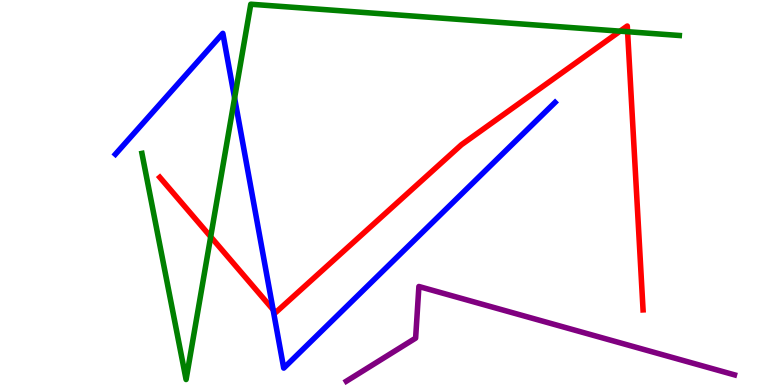[{'lines': ['blue', 'red'], 'intersections': [{'x': 3.52, 'y': 1.96}]}, {'lines': ['green', 'red'], 'intersections': [{'x': 2.72, 'y': 3.85}, {'x': 8.0, 'y': 9.19}, {'x': 8.1, 'y': 9.18}]}, {'lines': ['purple', 'red'], 'intersections': []}, {'lines': ['blue', 'green'], 'intersections': [{'x': 3.03, 'y': 7.45}]}, {'lines': ['blue', 'purple'], 'intersections': []}, {'lines': ['green', 'purple'], 'intersections': []}]